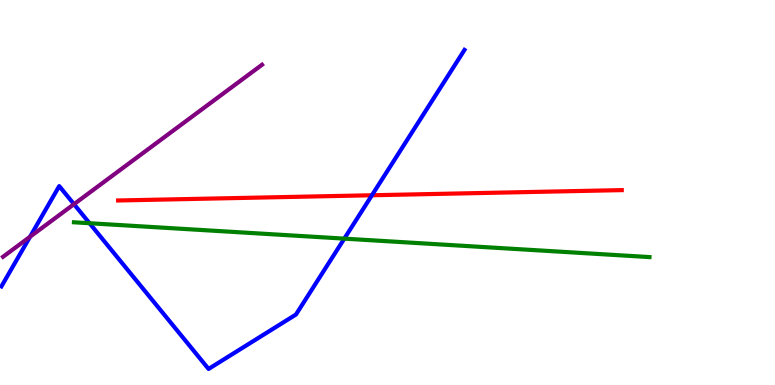[{'lines': ['blue', 'red'], 'intersections': [{'x': 4.8, 'y': 4.93}]}, {'lines': ['green', 'red'], 'intersections': []}, {'lines': ['purple', 'red'], 'intersections': []}, {'lines': ['blue', 'green'], 'intersections': [{'x': 1.16, 'y': 4.2}, {'x': 4.44, 'y': 3.8}]}, {'lines': ['blue', 'purple'], 'intersections': [{'x': 0.387, 'y': 3.85}, {'x': 0.955, 'y': 4.7}]}, {'lines': ['green', 'purple'], 'intersections': []}]